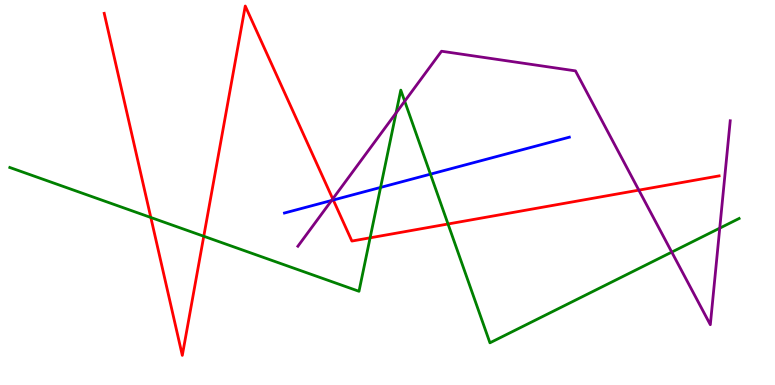[{'lines': ['blue', 'red'], 'intersections': [{'x': 4.3, 'y': 4.8}]}, {'lines': ['green', 'red'], 'intersections': [{'x': 1.95, 'y': 4.35}, {'x': 2.63, 'y': 3.86}, {'x': 4.78, 'y': 3.82}, {'x': 5.78, 'y': 4.18}]}, {'lines': ['purple', 'red'], 'intersections': [{'x': 4.29, 'y': 4.83}, {'x': 8.24, 'y': 5.06}]}, {'lines': ['blue', 'green'], 'intersections': [{'x': 4.91, 'y': 5.13}, {'x': 5.55, 'y': 5.48}]}, {'lines': ['blue', 'purple'], 'intersections': [{'x': 4.28, 'y': 4.79}]}, {'lines': ['green', 'purple'], 'intersections': [{'x': 5.11, 'y': 7.07}, {'x': 5.22, 'y': 7.37}, {'x': 8.67, 'y': 3.45}, {'x': 9.29, 'y': 4.07}]}]